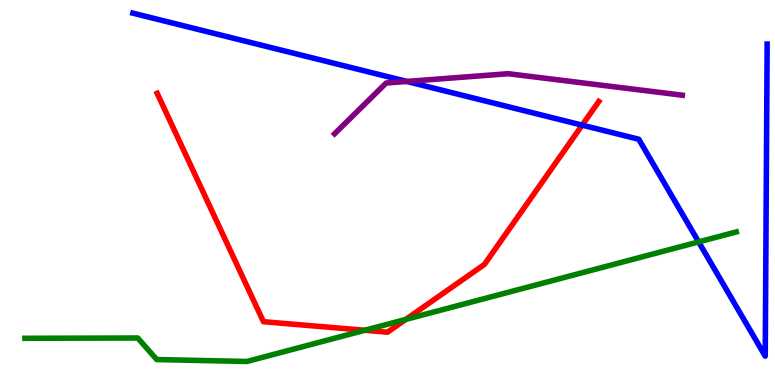[{'lines': ['blue', 'red'], 'intersections': [{'x': 7.51, 'y': 6.75}]}, {'lines': ['green', 'red'], 'intersections': [{'x': 4.71, 'y': 1.42}, {'x': 5.24, 'y': 1.7}]}, {'lines': ['purple', 'red'], 'intersections': []}, {'lines': ['blue', 'green'], 'intersections': [{'x': 9.01, 'y': 3.72}]}, {'lines': ['blue', 'purple'], 'intersections': [{'x': 5.25, 'y': 7.88}]}, {'lines': ['green', 'purple'], 'intersections': []}]